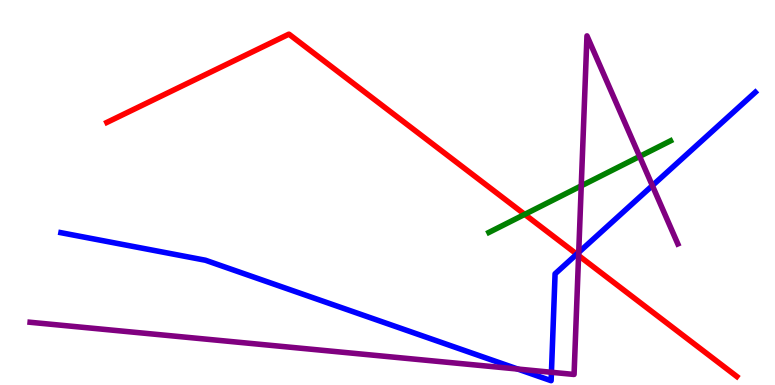[{'lines': ['blue', 'red'], 'intersections': [{'x': 7.44, 'y': 3.4}]}, {'lines': ['green', 'red'], 'intersections': [{'x': 6.77, 'y': 4.43}]}, {'lines': ['purple', 'red'], 'intersections': [{'x': 7.47, 'y': 3.36}]}, {'lines': ['blue', 'green'], 'intersections': []}, {'lines': ['blue', 'purple'], 'intersections': [{'x': 6.68, 'y': 0.414}, {'x': 7.12, 'y': 0.33}, {'x': 7.47, 'y': 3.44}, {'x': 8.42, 'y': 5.18}]}, {'lines': ['green', 'purple'], 'intersections': [{'x': 7.5, 'y': 5.17}, {'x': 8.25, 'y': 5.94}]}]